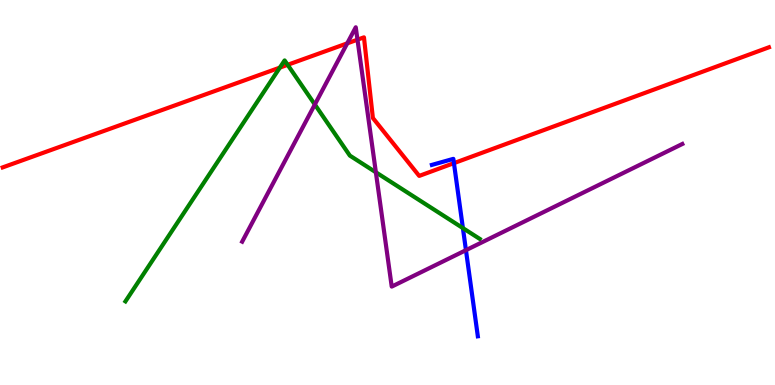[{'lines': ['blue', 'red'], 'intersections': [{'x': 5.86, 'y': 5.76}]}, {'lines': ['green', 'red'], 'intersections': [{'x': 3.61, 'y': 8.24}, {'x': 3.71, 'y': 8.32}]}, {'lines': ['purple', 'red'], 'intersections': [{'x': 4.48, 'y': 8.87}, {'x': 4.61, 'y': 8.97}]}, {'lines': ['blue', 'green'], 'intersections': [{'x': 5.97, 'y': 4.08}]}, {'lines': ['blue', 'purple'], 'intersections': [{'x': 6.01, 'y': 3.5}]}, {'lines': ['green', 'purple'], 'intersections': [{'x': 4.06, 'y': 7.29}, {'x': 4.85, 'y': 5.53}]}]